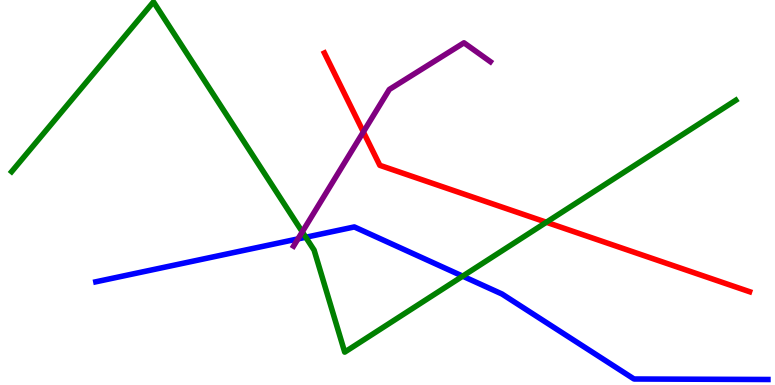[{'lines': ['blue', 'red'], 'intersections': []}, {'lines': ['green', 'red'], 'intersections': [{'x': 7.05, 'y': 4.23}]}, {'lines': ['purple', 'red'], 'intersections': [{'x': 4.69, 'y': 6.57}]}, {'lines': ['blue', 'green'], 'intersections': [{'x': 3.95, 'y': 3.84}, {'x': 5.97, 'y': 2.83}]}, {'lines': ['blue', 'purple'], 'intersections': [{'x': 3.84, 'y': 3.79}]}, {'lines': ['green', 'purple'], 'intersections': [{'x': 3.9, 'y': 3.98}]}]